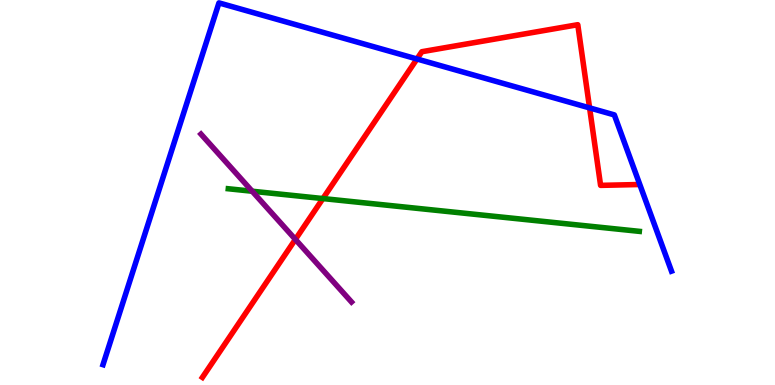[{'lines': ['blue', 'red'], 'intersections': [{'x': 5.38, 'y': 8.47}, {'x': 7.61, 'y': 7.2}]}, {'lines': ['green', 'red'], 'intersections': [{'x': 4.17, 'y': 4.84}]}, {'lines': ['purple', 'red'], 'intersections': [{'x': 3.81, 'y': 3.78}]}, {'lines': ['blue', 'green'], 'intersections': []}, {'lines': ['blue', 'purple'], 'intersections': []}, {'lines': ['green', 'purple'], 'intersections': [{'x': 3.25, 'y': 5.03}]}]